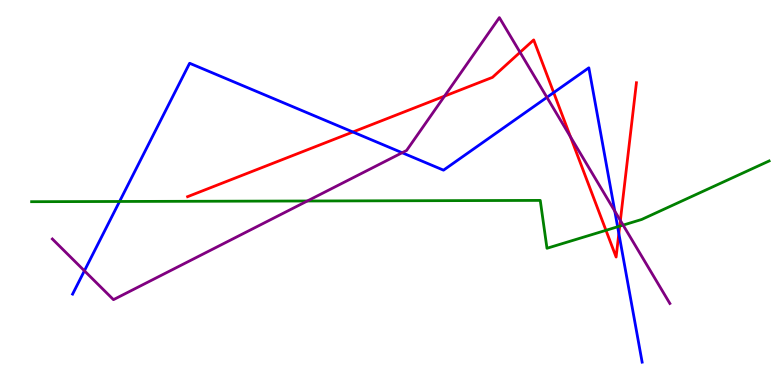[{'lines': ['blue', 'red'], 'intersections': [{'x': 4.55, 'y': 6.57}, {'x': 7.14, 'y': 7.6}, {'x': 7.99, 'y': 3.93}]}, {'lines': ['green', 'red'], 'intersections': [{'x': 7.82, 'y': 4.02}, {'x': 8.0, 'y': 4.13}]}, {'lines': ['purple', 'red'], 'intersections': [{'x': 5.74, 'y': 7.5}, {'x': 6.71, 'y': 8.64}, {'x': 7.36, 'y': 6.45}, {'x': 8.0, 'y': 4.27}]}, {'lines': ['blue', 'green'], 'intersections': [{'x': 1.54, 'y': 4.77}, {'x': 7.97, 'y': 4.11}]}, {'lines': ['blue', 'purple'], 'intersections': [{'x': 1.09, 'y': 2.97}, {'x': 5.19, 'y': 6.03}, {'x': 7.06, 'y': 7.47}, {'x': 7.93, 'y': 4.52}]}, {'lines': ['green', 'purple'], 'intersections': [{'x': 3.97, 'y': 4.78}, {'x': 8.04, 'y': 4.15}]}]